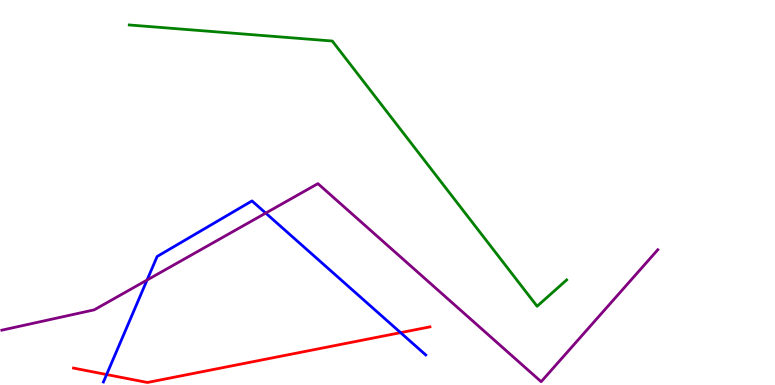[{'lines': ['blue', 'red'], 'intersections': [{'x': 1.38, 'y': 0.272}, {'x': 5.17, 'y': 1.36}]}, {'lines': ['green', 'red'], 'intersections': []}, {'lines': ['purple', 'red'], 'intersections': []}, {'lines': ['blue', 'green'], 'intersections': []}, {'lines': ['blue', 'purple'], 'intersections': [{'x': 1.9, 'y': 2.73}, {'x': 3.43, 'y': 4.47}]}, {'lines': ['green', 'purple'], 'intersections': []}]